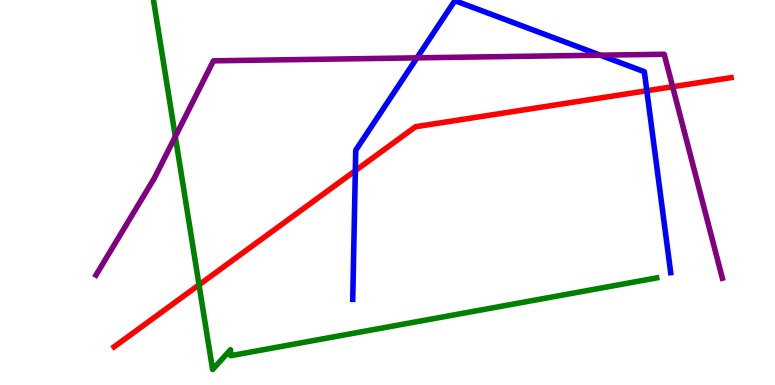[{'lines': ['blue', 'red'], 'intersections': [{'x': 4.58, 'y': 5.57}, {'x': 8.35, 'y': 7.64}]}, {'lines': ['green', 'red'], 'intersections': [{'x': 2.57, 'y': 2.6}]}, {'lines': ['purple', 'red'], 'intersections': [{'x': 8.68, 'y': 7.75}]}, {'lines': ['blue', 'green'], 'intersections': []}, {'lines': ['blue', 'purple'], 'intersections': [{'x': 5.38, 'y': 8.5}, {'x': 7.75, 'y': 8.57}]}, {'lines': ['green', 'purple'], 'intersections': [{'x': 2.26, 'y': 6.45}]}]